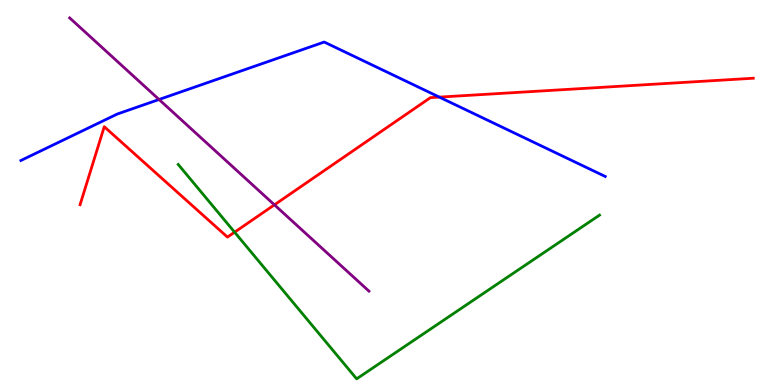[{'lines': ['blue', 'red'], 'intersections': [{'x': 5.67, 'y': 7.48}]}, {'lines': ['green', 'red'], 'intersections': [{'x': 3.03, 'y': 3.97}]}, {'lines': ['purple', 'red'], 'intersections': [{'x': 3.54, 'y': 4.68}]}, {'lines': ['blue', 'green'], 'intersections': []}, {'lines': ['blue', 'purple'], 'intersections': [{'x': 2.05, 'y': 7.42}]}, {'lines': ['green', 'purple'], 'intersections': []}]